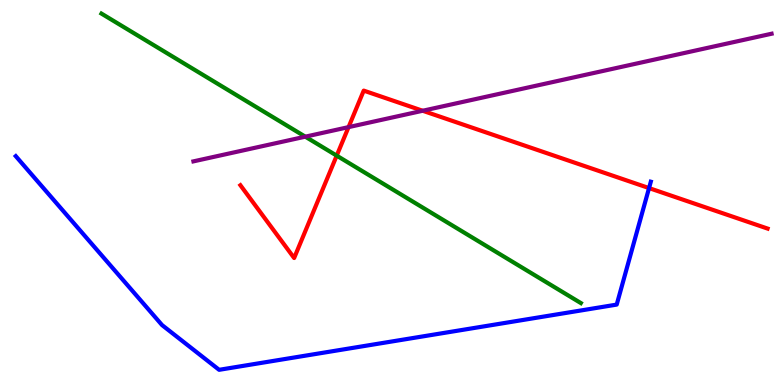[{'lines': ['blue', 'red'], 'intersections': [{'x': 8.37, 'y': 5.11}]}, {'lines': ['green', 'red'], 'intersections': [{'x': 4.34, 'y': 5.96}]}, {'lines': ['purple', 'red'], 'intersections': [{'x': 4.5, 'y': 6.7}, {'x': 5.45, 'y': 7.12}]}, {'lines': ['blue', 'green'], 'intersections': []}, {'lines': ['blue', 'purple'], 'intersections': []}, {'lines': ['green', 'purple'], 'intersections': [{'x': 3.94, 'y': 6.45}]}]